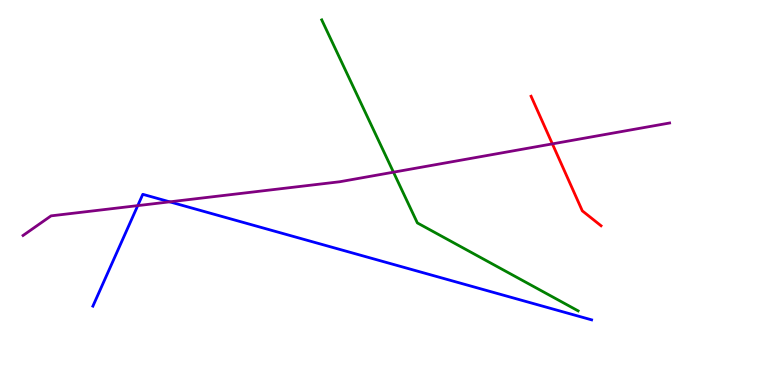[{'lines': ['blue', 'red'], 'intersections': []}, {'lines': ['green', 'red'], 'intersections': []}, {'lines': ['purple', 'red'], 'intersections': [{'x': 7.13, 'y': 6.26}]}, {'lines': ['blue', 'green'], 'intersections': []}, {'lines': ['blue', 'purple'], 'intersections': [{'x': 1.78, 'y': 4.66}, {'x': 2.19, 'y': 4.76}]}, {'lines': ['green', 'purple'], 'intersections': [{'x': 5.08, 'y': 5.53}]}]